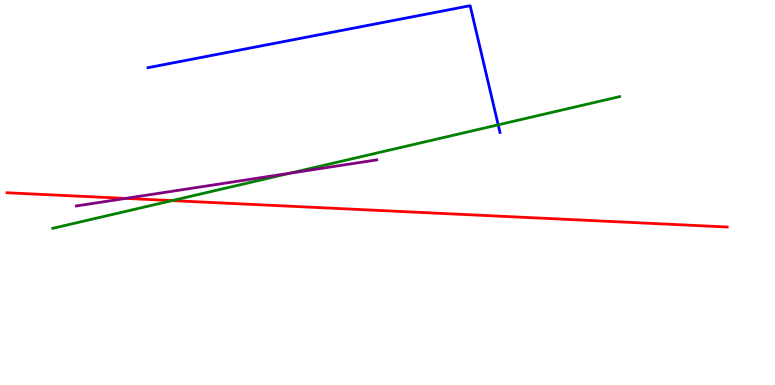[{'lines': ['blue', 'red'], 'intersections': []}, {'lines': ['green', 'red'], 'intersections': [{'x': 2.22, 'y': 4.79}]}, {'lines': ['purple', 'red'], 'intersections': [{'x': 1.62, 'y': 4.85}]}, {'lines': ['blue', 'green'], 'intersections': [{'x': 6.43, 'y': 6.76}]}, {'lines': ['blue', 'purple'], 'intersections': []}, {'lines': ['green', 'purple'], 'intersections': [{'x': 3.74, 'y': 5.5}]}]